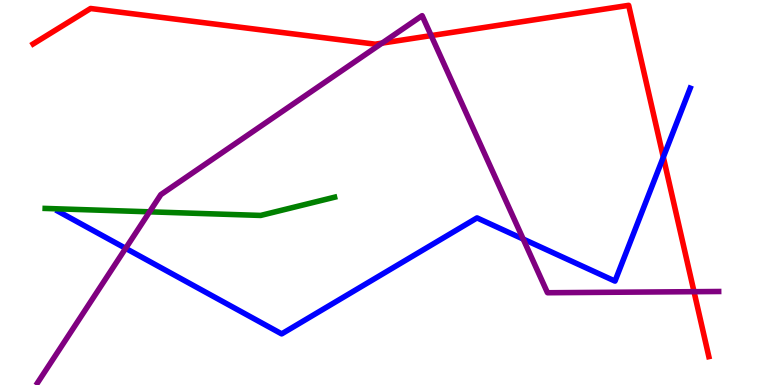[{'lines': ['blue', 'red'], 'intersections': [{'x': 8.56, 'y': 5.92}]}, {'lines': ['green', 'red'], 'intersections': []}, {'lines': ['purple', 'red'], 'intersections': [{'x': 4.93, 'y': 8.88}, {'x': 5.56, 'y': 9.08}, {'x': 8.96, 'y': 2.42}]}, {'lines': ['blue', 'green'], 'intersections': []}, {'lines': ['blue', 'purple'], 'intersections': [{'x': 1.62, 'y': 3.55}, {'x': 6.75, 'y': 3.79}]}, {'lines': ['green', 'purple'], 'intersections': [{'x': 1.93, 'y': 4.5}]}]